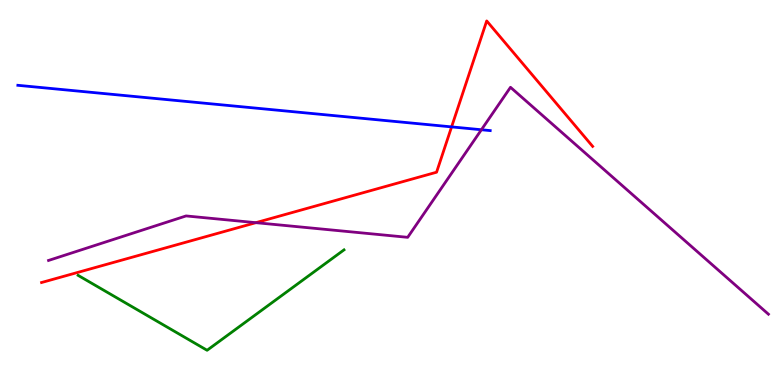[{'lines': ['blue', 'red'], 'intersections': [{'x': 5.83, 'y': 6.7}]}, {'lines': ['green', 'red'], 'intersections': []}, {'lines': ['purple', 'red'], 'intersections': [{'x': 3.3, 'y': 4.22}]}, {'lines': ['blue', 'green'], 'intersections': []}, {'lines': ['blue', 'purple'], 'intersections': [{'x': 6.21, 'y': 6.63}]}, {'lines': ['green', 'purple'], 'intersections': []}]